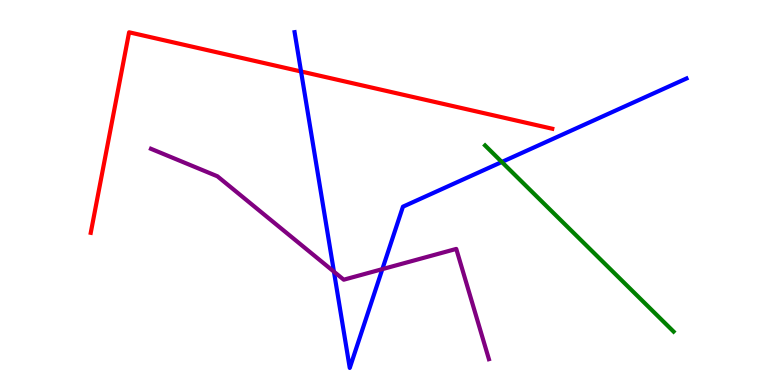[{'lines': ['blue', 'red'], 'intersections': [{'x': 3.88, 'y': 8.14}]}, {'lines': ['green', 'red'], 'intersections': []}, {'lines': ['purple', 'red'], 'intersections': []}, {'lines': ['blue', 'green'], 'intersections': [{'x': 6.47, 'y': 5.79}]}, {'lines': ['blue', 'purple'], 'intersections': [{'x': 4.31, 'y': 2.94}, {'x': 4.93, 'y': 3.01}]}, {'lines': ['green', 'purple'], 'intersections': []}]